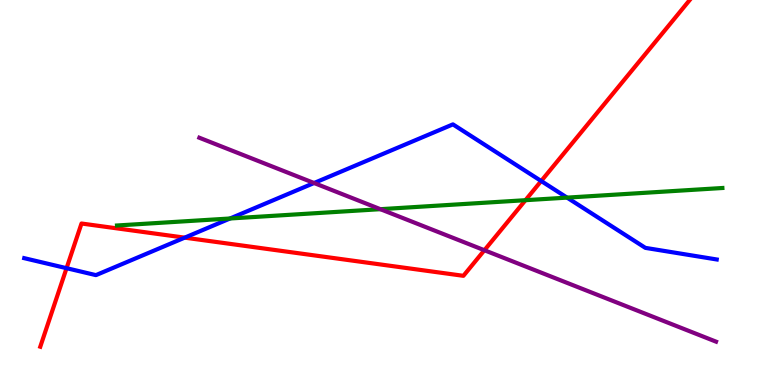[{'lines': ['blue', 'red'], 'intersections': [{'x': 0.859, 'y': 3.03}, {'x': 2.38, 'y': 3.83}, {'x': 6.98, 'y': 5.3}]}, {'lines': ['green', 'red'], 'intersections': [{'x': 6.78, 'y': 4.8}]}, {'lines': ['purple', 'red'], 'intersections': [{'x': 6.25, 'y': 3.5}]}, {'lines': ['blue', 'green'], 'intersections': [{'x': 2.97, 'y': 4.32}, {'x': 7.32, 'y': 4.87}]}, {'lines': ['blue', 'purple'], 'intersections': [{'x': 4.05, 'y': 5.25}]}, {'lines': ['green', 'purple'], 'intersections': [{'x': 4.91, 'y': 4.57}]}]